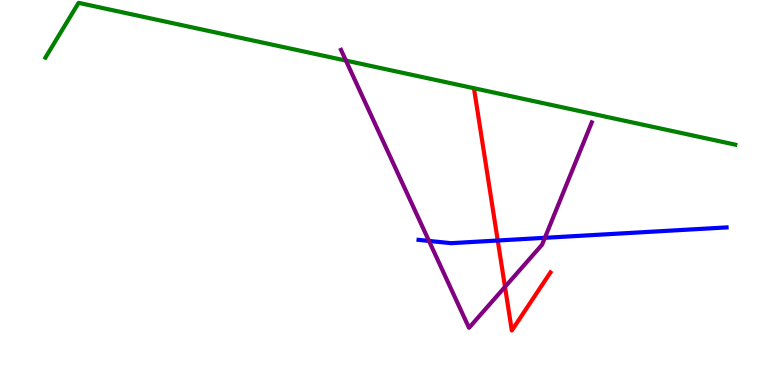[{'lines': ['blue', 'red'], 'intersections': [{'x': 6.42, 'y': 3.75}]}, {'lines': ['green', 'red'], 'intersections': []}, {'lines': ['purple', 'red'], 'intersections': [{'x': 6.52, 'y': 2.55}]}, {'lines': ['blue', 'green'], 'intersections': []}, {'lines': ['blue', 'purple'], 'intersections': [{'x': 5.54, 'y': 3.74}, {'x': 7.03, 'y': 3.82}]}, {'lines': ['green', 'purple'], 'intersections': [{'x': 4.46, 'y': 8.43}]}]